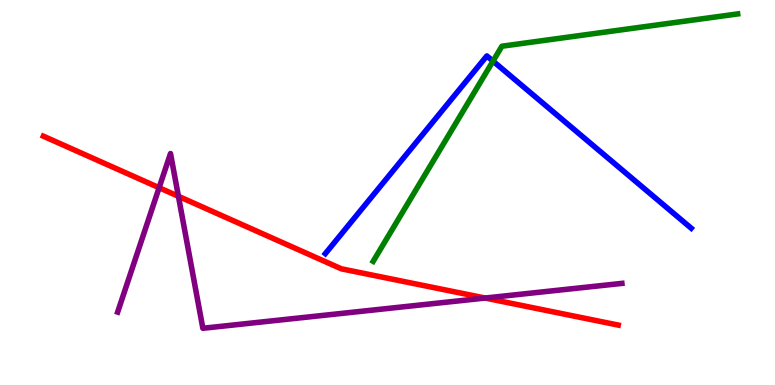[{'lines': ['blue', 'red'], 'intersections': []}, {'lines': ['green', 'red'], 'intersections': []}, {'lines': ['purple', 'red'], 'intersections': [{'x': 2.05, 'y': 5.12}, {'x': 2.3, 'y': 4.9}, {'x': 6.26, 'y': 2.26}]}, {'lines': ['blue', 'green'], 'intersections': [{'x': 6.36, 'y': 8.41}]}, {'lines': ['blue', 'purple'], 'intersections': []}, {'lines': ['green', 'purple'], 'intersections': []}]